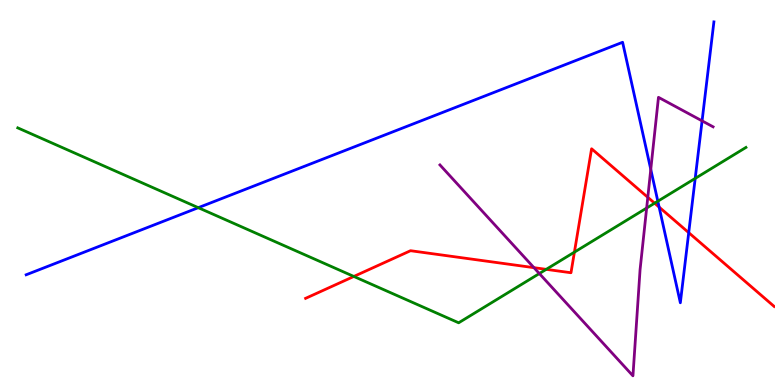[{'lines': ['blue', 'red'], 'intersections': [{'x': 8.5, 'y': 4.62}, {'x': 8.89, 'y': 3.96}]}, {'lines': ['green', 'red'], 'intersections': [{'x': 4.57, 'y': 2.82}, {'x': 7.05, 'y': 3.0}, {'x': 7.41, 'y': 3.45}, {'x': 8.45, 'y': 4.72}]}, {'lines': ['purple', 'red'], 'intersections': [{'x': 6.89, 'y': 3.05}, {'x': 8.36, 'y': 4.87}]}, {'lines': ['blue', 'green'], 'intersections': [{'x': 2.56, 'y': 4.61}, {'x': 8.49, 'y': 4.77}, {'x': 8.97, 'y': 5.37}]}, {'lines': ['blue', 'purple'], 'intersections': [{'x': 8.4, 'y': 5.6}, {'x': 9.06, 'y': 6.86}]}, {'lines': ['green', 'purple'], 'intersections': [{'x': 6.96, 'y': 2.89}, {'x': 8.34, 'y': 4.6}]}]